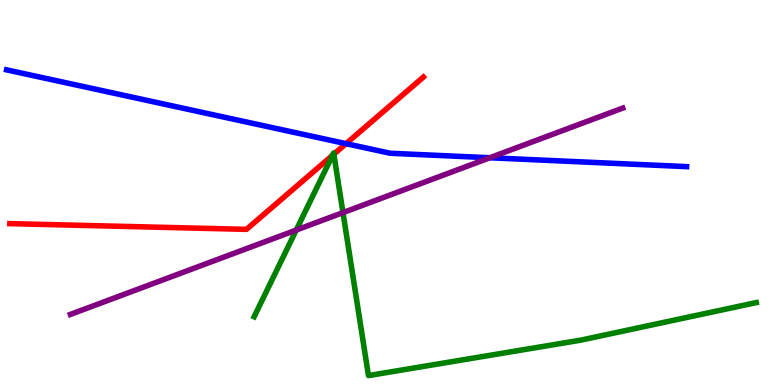[{'lines': ['blue', 'red'], 'intersections': [{'x': 4.46, 'y': 6.27}]}, {'lines': ['green', 'red'], 'intersections': [{'x': 4.29, 'y': 5.97}, {'x': 4.31, 'y': 6.0}]}, {'lines': ['purple', 'red'], 'intersections': []}, {'lines': ['blue', 'green'], 'intersections': []}, {'lines': ['blue', 'purple'], 'intersections': [{'x': 6.32, 'y': 5.9}]}, {'lines': ['green', 'purple'], 'intersections': [{'x': 3.82, 'y': 4.02}, {'x': 4.43, 'y': 4.48}]}]